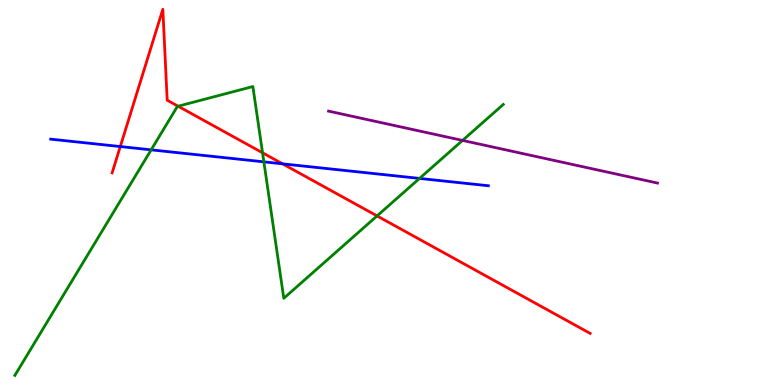[{'lines': ['blue', 'red'], 'intersections': [{'x': 1.55, 'y': 6.19}, {'x': 3.65, 'y': 5.74}]}, {'lines': ['green', 'red'], 'intersections': [{'x': 2.3, 'y': 7.24}, {'x': 3.39, 'y': 6.03}, {'x': 4.87, 'y': 4.39}]}, {'lines': ['purple', 'red'], 'intersections': []}, {'lines': ['blue', 'green'], 'intersections': [{'x': 1.95, 'y': 6.11}, {'x': 3.4, 'y': 5.8}, {'x': 5.41, 'y': 5.37}]}, {'lines': ['blue', 'purple'], 'intersections': []}, {'lines': ['green', 'purple'], 'intersections': [{'x': 5.97, 'y': 6.35}]}]